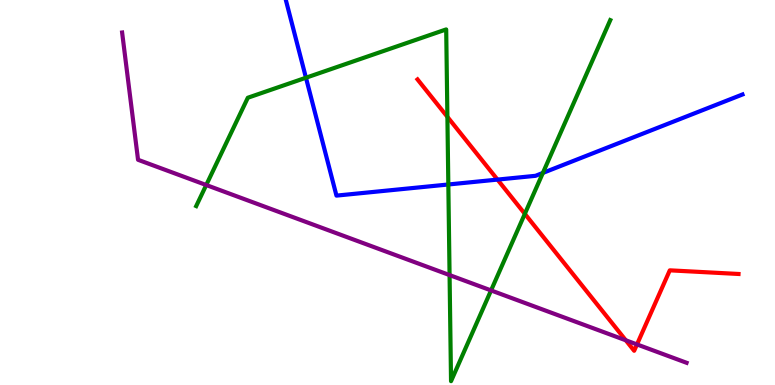[{'lines': ['blue', 'red'], 'intersections': [{'x': 6.42, 'y': 5.34}]}, {'lines': ['green', 'red'], 'intersections': [{'x': 5.77, 'y': 6.96}, {'x': 6.77, 'y': 4.45}]}, {'lines': ['purple', 'red'], 'intersections': [{'x': 8.07, 'y': 1.16}, {'x': 8.22, 'y': 1.05}]}, {'lines': ['blue', 'green'], 'intersections': [{'x': 3.95, 'y': 7.98}, {'x': 5.78, 'y': 5.21}, {'x': 7.0, 'y': 5.51}]}, {'lines': ['blue', 'purple'], 'intersections': []}, {'lines': ['green', 'purple'], 'intersections': [{'x': 2.66, 'y': 5.19}, {'x': 5.8, 'y': 2.86}, {'x': 6.34, 'y': 2.46}]}]